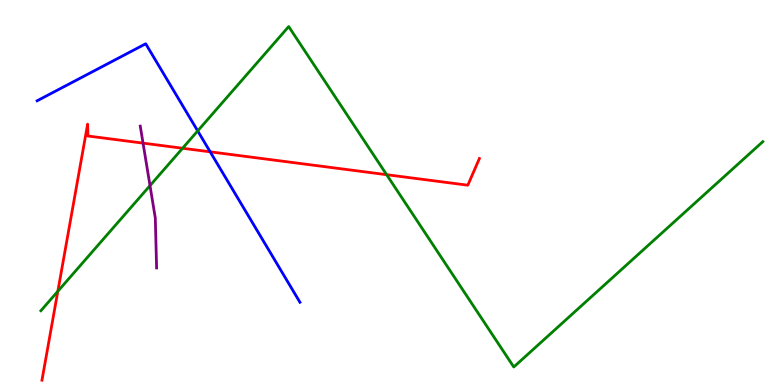[{'lines': ['blue', 'red'], 'intersections': [{'x': 2.71, 'y': 6.06}]}, {'lines': ['green', 'red'], 'intersections': [{'x': 0.746, 'y': 2.43}, {'x': 2.36, 'y': 6.15}, {'x': 4.99, 'y': 5.46}]}, {'lines': ['purple', 'red'], 'intersections': [{'x': 1.85, 'y': 6.28}]}, {'lines': ['blue', 'green'], 'intersections': [{'x': 2.55, 'y': 6.6}]}, {'lines': ['blue', 'purple'], 'intersections': []}, {'lines': ['green', 'purple'], 'intersections': [{'x': 1.94, 'y': 5.18}]}]